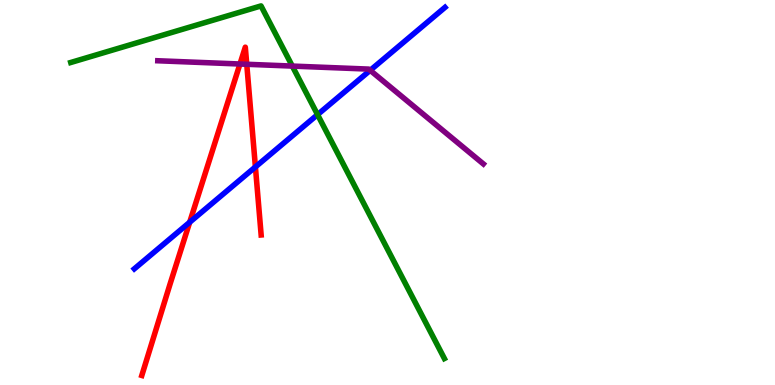[{'lines': ['blue', 'red'], 'intersections': [{'x': 2.45, 'y': 4.23}, {'x': 3.3, 'y': 5.66}]}, {'lines': ['green', 'red'], 'intersections': []}, {'lines': ['purple', 'red'], 'intersections': [{'x': 3.1, 'y': 8.34}, {'x': 3.18, 'y': 8.33}]}, {'lines': ['blue', 'green'], 'intersections': [{'x': 4.1, 'y': 7.02}]}, {'lines': ['blue', 'purple'], 'intersections': [{'x': 4.78, 'y': 8.17}]}, {'lines': ['green', 'purple'], 'intersections': [{'x': 3.77, 'y': 8.28}]}]